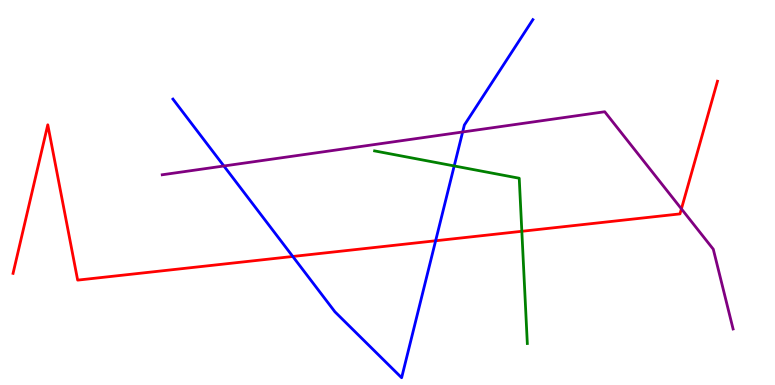[{'lines': ['blue', 'red'], 'intersections': [{'x': 3.78, 'y': 3.34}, {'x': 5.62, 'y': 3.75}]}, {'lines': ['green', 'red'], 'intersections': [{'x': 6.73, 'y': 3.99}]}, {'lines': ['purple', 'red'], 'intersections': [{'x': 8.79, 'y': 4.58}]}, {'lines': ['blue', 'green'], 'intersections': [{'x': 5.86, 'y': 5.69}]}, {'lines': ['blue', 'purple'], 'intersections': [{'x': 2.89, 'y': 5.69}, {'x': 5.97, 'y': 6.57}]}, {'lines': ['green', 'purple'], 'intersections': []}]